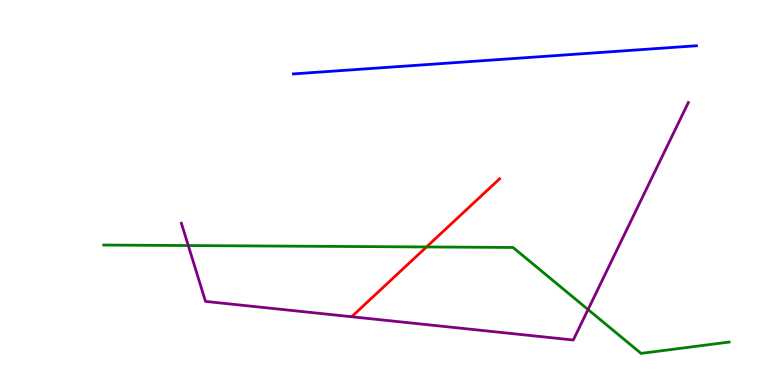[{'lines': ['blue', 'red'], 'intersections': []}, {'lines': ['green', 'red'], 'intersections': [{'x': 5.5, 'y': 3.59}]}, {'lines': ['purple', 'red'], 'intersections': []}, {'lines': ['blue', 'green'], 'intersections': []}, {'lines': ['blue', 'purple'], 'intersections': []}, {'lines': ['green', 'purple'], 'intersections': [{'x': 2.43, 'y': 3.62}, {'x': 7.59, 'y': 1.96}]}]